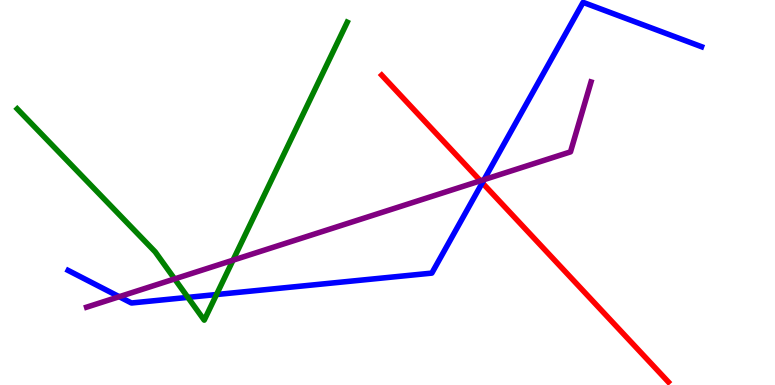[{'lines': ['blue', 'red'], 'intersections': [{'x': 6.22, 'y': 5.25}]}, {'lines': ['green', 'red'], 'intersections': []}, {'lines': ['purple', 'red'], 'intersections': [{'x': 6.2, 'y': 5.3}]}, {'lines': ['blue', 'green'], 'intersections': [{'x': 2.42, 'y': 2.28}, {'x': 2.79, 'y': 2.35}]}, {'lines': ['blue', 'purple'], 'intersections': [{'x': 1.54, 'y': 2.29}, {'x': 6.25, 'y': 5.33}]}, {'lines': ['green', 'purple'], 'intersections': [{'x': 2.25, 'y': 2.76}, {'x': 3.01, 'y': 3.24}]}]